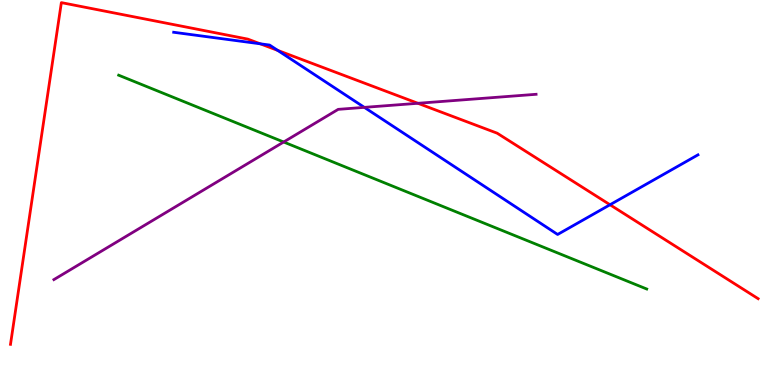[{'lines': ['blue', 'red'], 'intersections': [{'x': 3.36, 'y': 8.86}, {'x': 3.58, 'y': 8.69}, {'x': 7.87, 'y': 4.68}]}, {'lines': ['green', 'red'], 'intersections': []}, {'lines': ['purple', 'red'], 'intersections': [{'x': 5.39, 'y': 7.32}]}, {'lines': ['blue', 'green'], 'intersections': []}, {'lines': ['blue', 'purple'], 'intersections': [{'x': 4.7, 'y': 7.21}]}, {'lines': ['green', 'purple'], 'intersections': [{'x': 3.66, 'y': 6.31}]}]